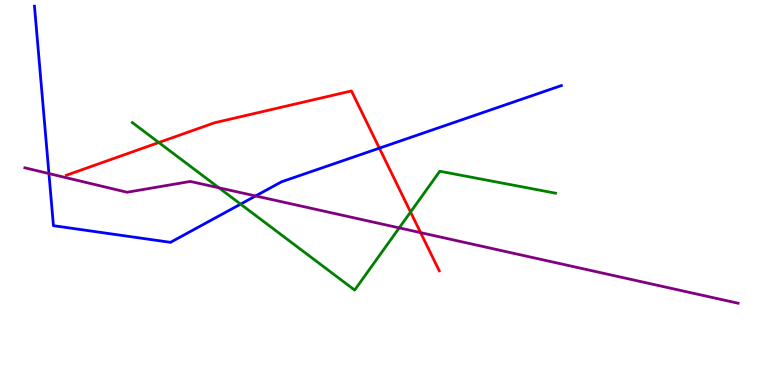[{'lines': ['blue', 'red'], 'intersections': [{'x': 4.9, 'y': 6.15}]}, {'lines': ['green', 'red'], 'intersections': [{'x': 2.05, 'y': 6.3}, {'x': 5.3, 'y': 4.49}]}, {'lines': ['purple', 'red'], 'intersections': [{'x': 5.43, 'y': 3.96}]}, {'lines': ['blue', 'green'], 'intersections': [{'x': 3.1, 'y': 4.7}]}, {'lines': ['blue', 'purple'], 'intersections': [{'x': 0.631, 'y': 5.49}, {'x': 3.3, 'y': 4.91}]}, {'lines': ['green', 'purple'], 'intersections': [{'x': 2.82, 'y': 5.12}, {'x': 5.15, 'y': 4.08}]}]